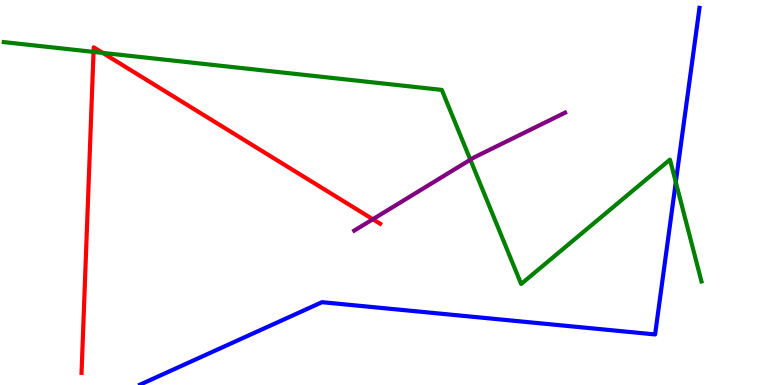[{'lines': ['blue', 'red'], 'intersections': []}, {'lines': ['green', 'red'], 'intersections': [{'x': 1.21, 'y': 8.65}, {'x': 1.33, 'y': 8.63}]}, {'lines': ['purple', 'red'], 'intersections': [{'x': 4.81, 'y': 4.31}]}, {'lines': ['blue', 'green'], 'intersections': [{'x': 8.72, 'y': 5.27}]}, {'lines': ['blue', 'purple'], 'intersections': []}, {'lines': ['green', 'purple'], 'intersections': [{'x': 6.07, 'y': 5.85}]}]